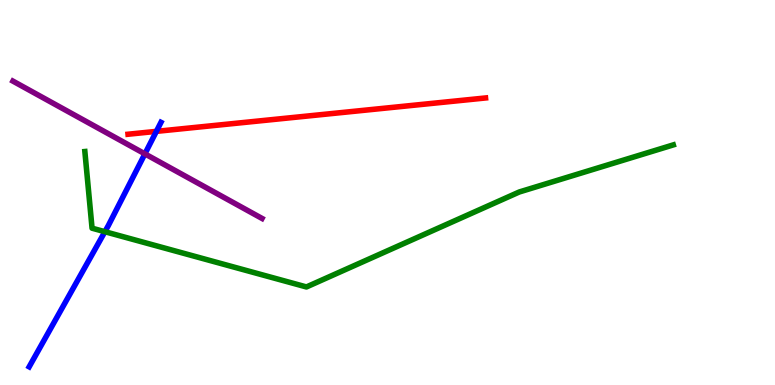[{'lines': ['blue', 'red'], 'intersections': [{'x': 2.02, 'y': 6.59}]}, {'lines': ['green', 'red'], 'intersections': []}, {'lines': ['purple', 'red'], 'intersections': []}, {'lines': ['blue', 'green'], 'intersections': [{'x': 1.35, 'y': 3.98}]}, {'lines': ['blue', 'purple'], 'intersections': [{'x': 1.87, 'y': 6.0}]}, {'lines': ['green', 'purple'], 'intersections': []}]